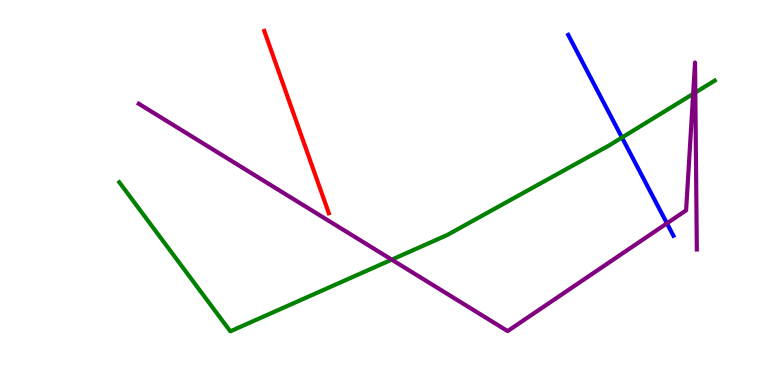[{'lines': ['blue', 'red'], 'intersections': []}, {'lines': ['green', 'red'], 'intersections': []}, {'lines': ['purple', 'red'], 'intersections': []}, {'lines': ['blue', 'green'], 'intersections': [{'x': 8.03, 'y': 6.43}]}, {'lines': ['blue', 'purple'], 'intersections': [{'x': 8.61, 'y': 4.2}]}, {'lines': ['green', 'purple'], 'intersections': [{'x': 5.05, 'y': 3.26}, {'x': 8.94, 'y': 7.56}, {'x': 8.97, 'y': 7.6}]}]